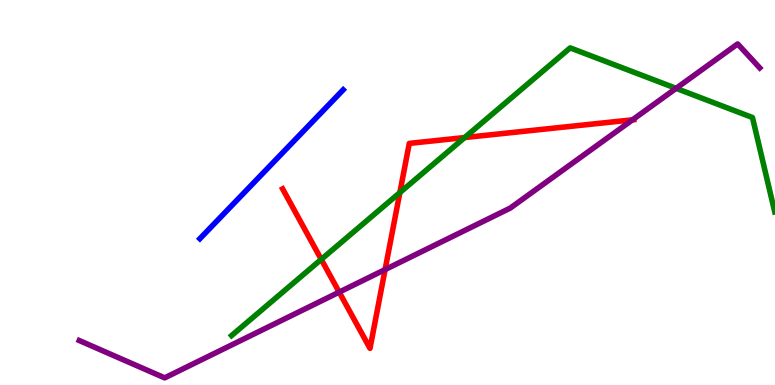[{'lines': ['blue', 'red'], 'intersections': []}, {'lines': ['green', 'red'], 'intersections': [{'x': 4.15, 'y': 3.26}, {'x': 5.16, 'y': 5.0}, {'x': 6.0, 'y': 6.43}]}, {'lines': ['purple', 'red'], 'intersections': [{'x': 4.38, 'y': 2.41}, {'x': 4.97, 'y': 3.0}, {'x': 8.16, 'y': 6.89}]}, {'lines': ['blue', 'green'], 'intersections': []}, {'lines': ['blue', 'purple'], 'intersections': []}, {'lines': ['green', 'purple'], 'intersections': [{'x': 8.72, 'y': 7.71}]}]